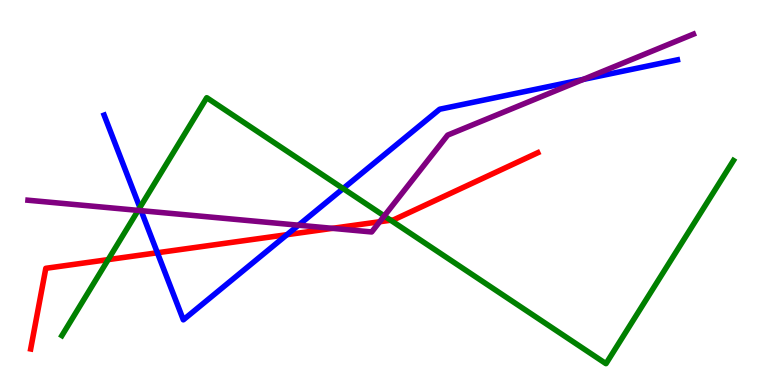[{'lines': ['blue', 'red'], 'intersections': [{'x': 2.03, 'y': 3.43}, {'x': 3.7, 'y': 3.9}]}, {'lines': ['green', 'red'], 'intersections': [{'x': 1.4, 'y': 3.26}, {'x': 5.04, 'y': 4.28}]}, {'lines': ['purple', 'red'], 'intersections': [{'x': 4.29, 'y': 4.07}, {'x': 4.9, 'y': 4.24}]}, {'lines': ['blue', 'green'], 'intersections': [{'x': 1.8, 'y': 4.61}, {'x': 4.43, 'y': 5.1}]}, {'lines': ['blue', 'purple'], 'intersections': [{'x': 1.82, 'y': 4.53}, {'x': 3.85, 'y': 4.15}, {'x': 7.53, 'y': 7.94}]}, {'lines': ['green', 'purple'], 'intersections': [{'x': 1.78, 'y': 4.54}, {'x': 4.96, 'y': 4.39}]}]